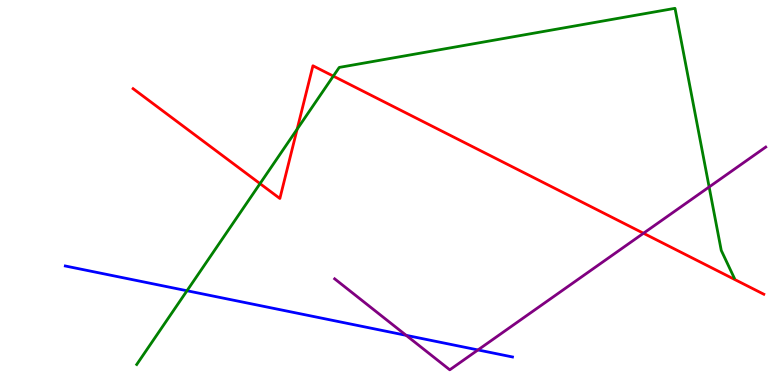[{'lines': ['blue', 'red'], 'intersections': []}, {'lines': ['green', 'red'], 'intersections': [{'x': 3.36, 'y': 5.23}, {'x': 3.83, 'y': 6.64}, {'x': 4.3, 'y': 8.02}]}, {'lines': ['purple', 'red'], 'intersections': [{'x': 8.3, 'y': 3.94}]}, {'lines': ['blue', 'green'], 'intersections': [{'x': 2.41, 'y': 2.45}]}, {'lines': ['blue', 'purple'], 'intersections': [{'x': 5.24, 'y': 1.29}, {'x': 6.17, 'y': 0.911}]}, {'lines': ['green', 'purple'], 'intersections': [{'x': 9.15, 'y': 5.14}]}]